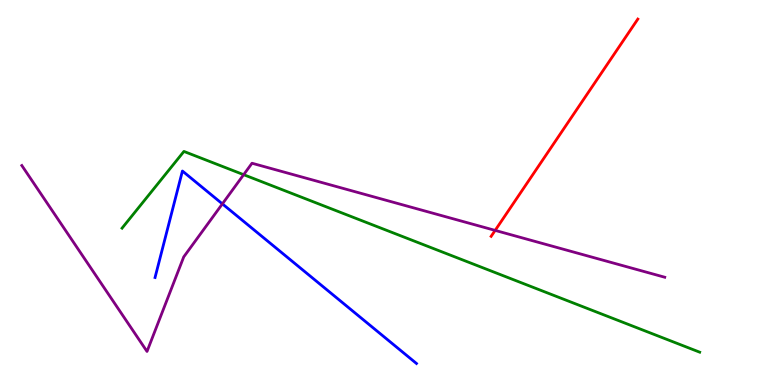[{'lines': ['blue', 'red'], 'intersections': []}, {'lines': ['green', 'red'], 'intersections': []}, {'lines': ['purple', 'red'], 'intersections': [{'x': 6.39, 'y': 4.02}]}, {'lines': ['blue', 'green'], 'intersections': []}, {'lines': ['blue', 'purple'], 'intersections': [{'x': 2.87, 'y': 4.7}]}, {'lines': ['green', 'purple'], 'intersections': [{'x': 3.14, 'y': 5.46}]}]